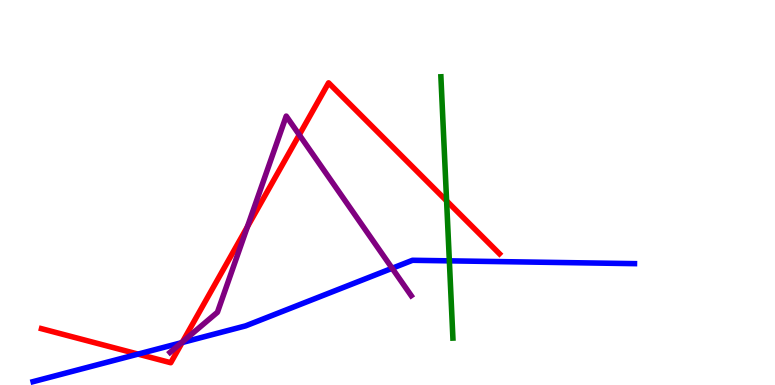[{'lines': ['blue', 'red'], 'intersections': [{'x': 1.78, 'y': 0.802}, {'x': 2.35, 'y': 1.1}]}, {'lines': ['green', 'red'], 'intersections': [{'x': 5.76, 'y': 4.78}]}, {'lines': ['purple', 'red'], 'intersections': [{'x': 2.36, 'y': 1.12}, {'x': 3.19, 'y': 4.11}, {'x': 3.86, 'y': 6.5}]}, {'lines': ['blue', 'green'], 'intersections': [{'x': 5.8, 'y': 3.22}]}, {'lines': ['blue', 'purple'], 'intersections': [{'x': 2.34, 'y': 1.1}, {'x': 5.06, 'y': 3.03}]}, {'lines': ['green', 'purple'], 'intersections': []}]